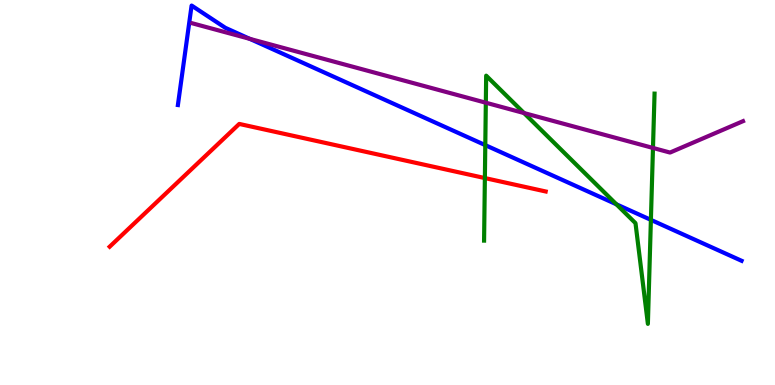[{'lines': ['blue', 'red'], 'intersections': []}, {'lines': ['green', 'red'], 'intersections': [{'x': 6.26, 'y': 5.37}]}, {'lines': ['purple', 'red'], 'intersections': []}, {'lines': ['blue', 'green'], 'intersections': [{'x': 6.26, 'y': 6.23}, {'x': 7.95, 'y': 4.69}, {'x': 8.4, 'y': 4.29}]}, {'lines': ['blue', 'purple'], 'intersections': [{'x': 3.22, 'y': 8.99}]}, {'lines': ['green', 'purple'], 'intersections': [{'x': 6.27, 'y': 7.33}, {'x': 6.76, 'y': 7.06}, {'x': 8.43, 'y': 6.16}]}]